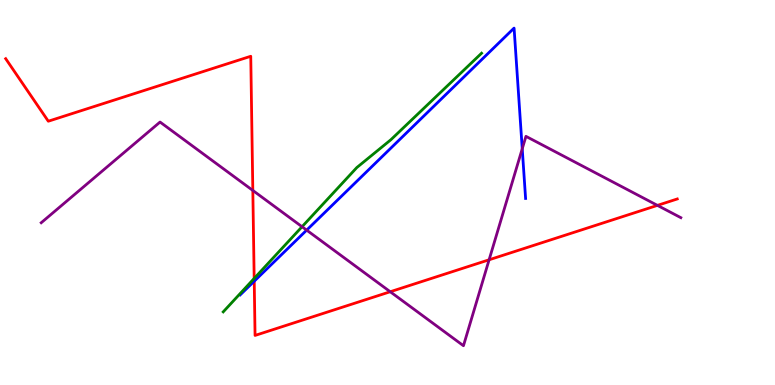[{'lines': ['blue', 'red'], 'intersections': [{'x': 3.28, 'y': 2.7}]}, {'lines': ['green', 'red'], 'intersections': [{'x': 3.28, 'y': 2.77}]}, {'lines': ['purple', 'red'], 'intersections': [{'x': 3.26, 'y': 5.05}, {'x': 5.04, 'y': 2.42}, {'x': 6.31, 'y': 3.25}, {'x': 8.48, 'y': 4.67}]}, {'lines': ['blue', 'green'], 'intersections': []}, {'lines': ['blue', 'purple'], 'intersections': [{'x': 3.96, 'y': 4.02}, {'x': 6.74, 'y': 6.14}]}, {'lines': ['green', 'purple'], 'intersections': [{'x': 3.9, 'y': 4.11}]}]